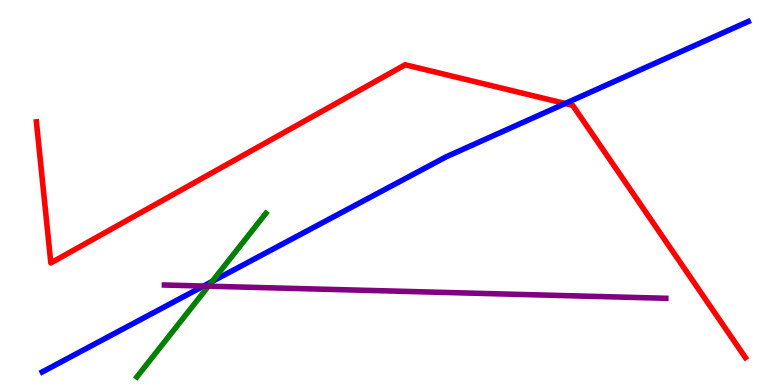[{'lines': ['blue', 'red'], 'intersections': [{'x': 7.29, 'y': 7.31}]}, {'lines': ['green', 'red'], 'intersections': []}, {'lines': ['purple', 'red'], 'intersections': []}, {'lines': ['blue', 'green'], 'intersections': [{'x': 2.74, 'y': 2.69}]}, {'lines': ['blue', 'purple'], 'intersections': [{'x': 2.63, 'y': 2.57}]}, {'lines': ['green', 'purple'], 'intersections': [{'x': 2.69, 'y': 2.57}]}]